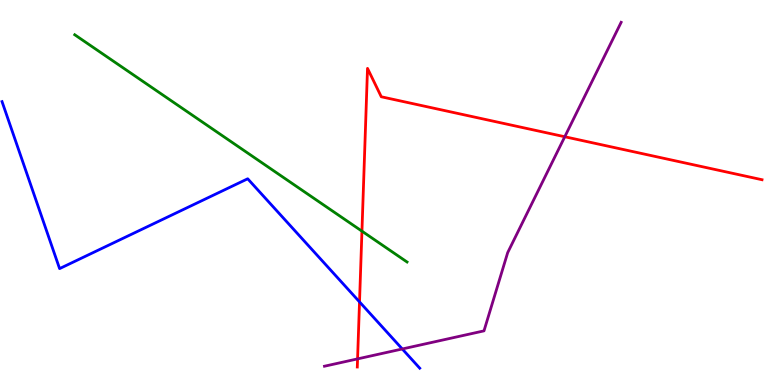[{'lines': ['blue', 'red'], 'intersections': [{'x': 4.64, 'y': 2.16}]}, {'lines': ['green', 'red'], 'intersections': [{'x': 4.67, 'y': 4.0}]}, {'lines': ['purple', 'red'], 'intersections': [{'x': 4.61, 'y': 0.678}, {'x': 7.29, 'y': 6.45}]}, {'lines': ['blue', 'green'], 'intersections': []}, {'lines': ['blue', 'purple'], 'intersections': [{'x': 5.19, 'y': 0.936}]}, {'lines': ['green', 'purple'], 'intersections': []}]